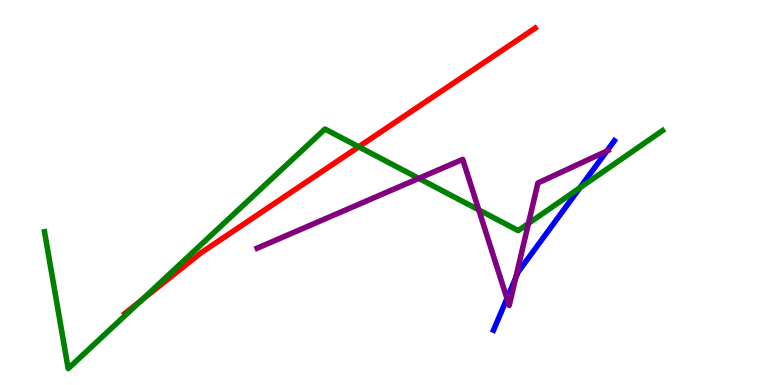[{'lines': ['blue', 'red'], 'intersections': []}, {'lines': ['green', 'red'], 'intersections': [{'x': 1.82, 'y': 2.2}, {'x': 4.63, 'y': 6.19}]}, {'lines': ['purple', 'red'], 'intersections': []}, {'lines': ['blue', 'green'], 'intersections': [{'x': 7.48, 'y': 5.12}]}, {'lines': ['blue', 'purple'], 'intersections': [{'x': 6.54, 'y': 2.25}, {'x': 6.65, 'y': 2.78}, {'x': 7.83, 'y': 6.08}]}, {'lines': ['green', 'purple'], 'intersections': [{'x': 5.4, 'y': 5.37}, {'x': 6.18, 'y': 4.55}, {'x': 6.82, 'y': 4.2}]}]